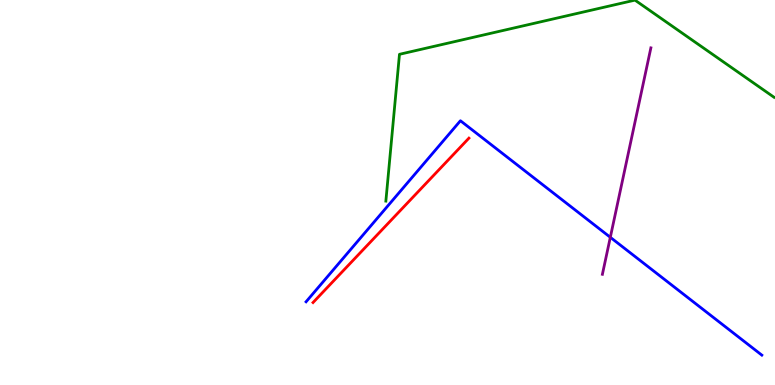[{'lines': ['blue', 'red'], 'intersections': []}, {'lines': ['green', 'red'], 'intersections': []}, {'lines': ['purple', 'red'], 'intersections': []}, {'lines': ['blue', 'green'], 'intersections': []}, {'lines': ['blue', 'purple'], 'intersections': [{'x': 7.88, 'y': 3.84}]}, {'lines': ['green', 'purple'], 'intersections': []}]